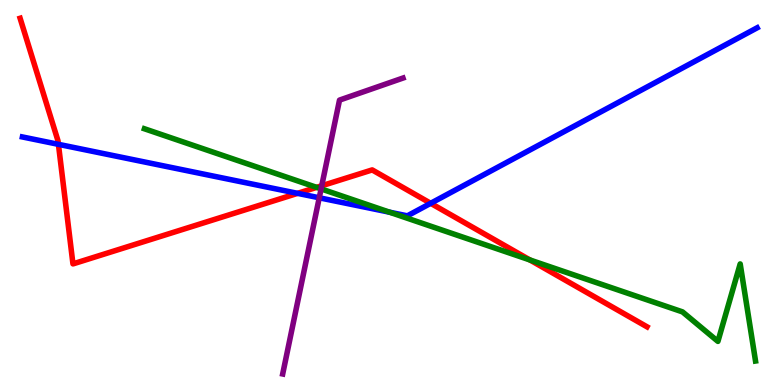[{'lines': ['blue', 'red'], 'intersections': [{'x': 0.754, 'y': 6.25}, {'x': 3.84, 'y': 4.98}, {'x': 5.56, 'y': 4.72}]}, {'lines': ['green', 'red'], 'intersections': [{'x': 4.09, 'y': 5.13}, {'x': 6.84, 'y': 3.25}]}, {'lines': ['purple', 'red'], 'intersections': [{'x': 4.15, 'y': 5.18}]}, {'lines': ['blue', 'green'], 'intersections': [{'x': 5.03, 'y': 4.49}]}, {'lines': ['blue', 'purple'], 'intersections': [{'x': 4.12, 'y': 4.86}]}, {'lines': ['green', 'purple'], 'intersections': [{'x': 4.14, 'y': 5.09}]}]